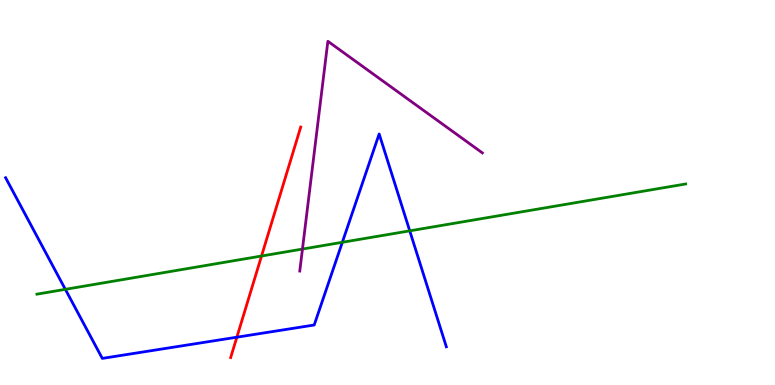[{'lines': ['blue', 'red'], 'intersections': [{'x': 3.06, 'y': 1.24}]}, {'lines': ['green', 'red'], 'intersections': [{'x': 3.37, 'y': 3.35}]}, {'lines': ['purple', 'red'], 'intersections': []}, {'lines': ['blue', 'green'], 'intersections': [{'x': 0.843, 'y': 2.48}, {'x': 4.42, 'y': 3.71}, {'x': 5.29, 'y': 4.0}]}, {'lines': ['blue', 'purple'], 'intersections': []}, {'lines': ['green', 'purple'], 'intersections': [{'x': 3.9, 'y': 3.53}]}]